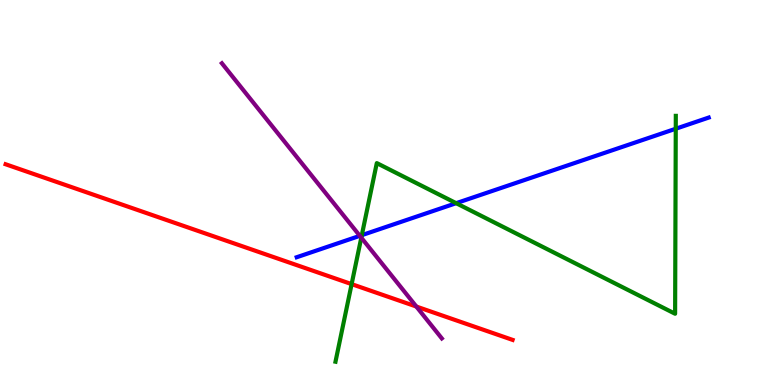[{'lines': ['blue', 'red'], 'intersections': []}, {'lines': ['green', 'red'], 'intersections': [{'x': 4.54, 'y': 2.62}]}, {'lines': ['purple', 'red'], 'intersections': [{'x': 5.37, 'y': 2.04}]}, {'lines': ['blue', 'green'], 'intersections': [{'x': 4.67, 'y': 3.89}, {'x': 5.89, 'y': 4.72}, {'x': 8.72, 'y': 6.66}]}, {'lines': ['blue', 'purple'], 'intersections': [{'x': 4.64, 'y': 3.87}]}, {'lines': ['green', 'purple'], 'intersections': [{'x': 4.66, 'y': 3.83}]}]